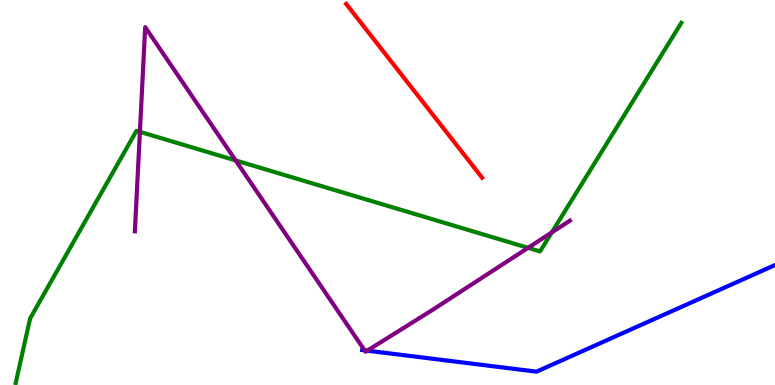[{'lines': ['blue', 'red'], 'intersections': []}, {'lines': ['green', 'red'], 'intersections': []}, {'lines': ['purple', 'red'], 'intersections': []}, {'lines': ['blue', 'green'], 'intersections': []}, {'lines': ['blue', 'purple'], 'intersections': [{'x': 4.7, 'y': 0.901}, {'x': 4.74, 'y': 0.892}]}, {'lines': ['green', 'purple'], 'intersections': [{'x': 1.81, 'y': 6.58}, {'x': 3.04, 'y': 5.83}, {'x': 6.81, 'y': 3.56}, {'x': 7.12, 'y': 3.96}]}]